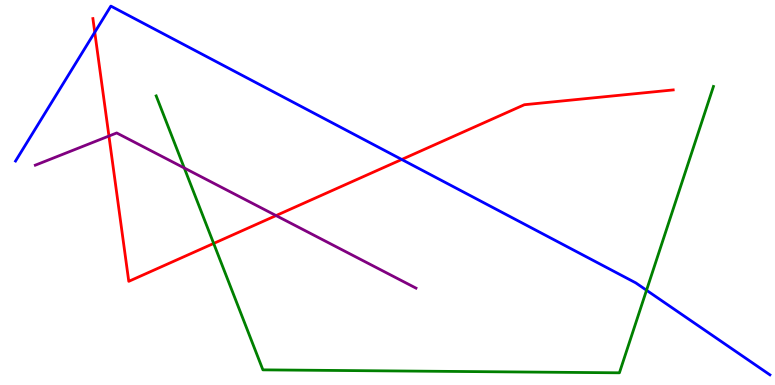[{'lines': ['blue', 'red'], 'intersections': [{'x': 1.22, 'y': 9.16}, {'x': 5.18, 'y': 5.86}]}, {'lines': ['green', 'red'], 'intersections': [{'x': 2.76, 'y': 3.68}]}, {'lines': ['purple', 'red'], 'intersections': [{'x': 1.41, 'y': 6.47}, {'x': 3.56, 'y': 4.4}]}, {'lines': ['blue', 'green'], 'intersections': [{'x': 8.34, 'y': 2.46}]}, {'lines': ['blue', 'purple'], 'intersections': []}, {'lines': ['green', 'purple'], 'intersections': [{'x': 2.38, 'y': 5.64}]}]